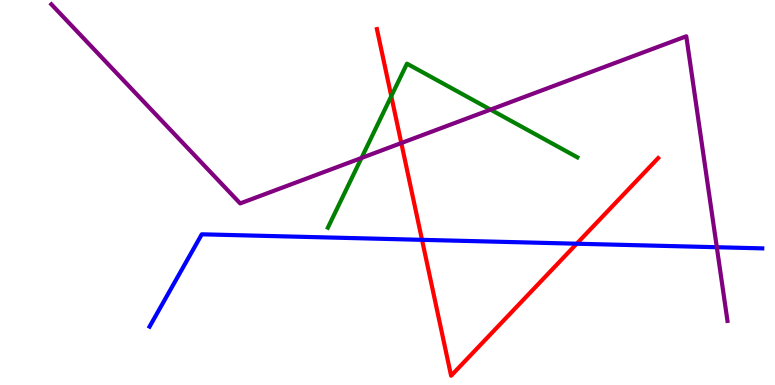[{'lines': ['blue', 'red'], 'intersections': [{'x': 5.45, 'y': 3.77}, {'x': 7.44, 'y': 3.67}]}, {'lines': ['green', 'red'], 'intersections': [{'x': 5.05, 'y': 7.5}]}, {'lines': ['purple', 'red'], 'intersections': [{'x': 5.18, 'y': 6.28}]}, {'lines': ['blue', 'green'], 'intersections': []}, {'lines': ['blue', 'purple'], 'intersections': [{'x': 9.25, 'y': 3.58}]}, {'lines': ['green', 'purple'], 'intersections': [{'x': 4.66, 'y': 5.9}, {'x': 6.33, 'y': 7.15}]}]